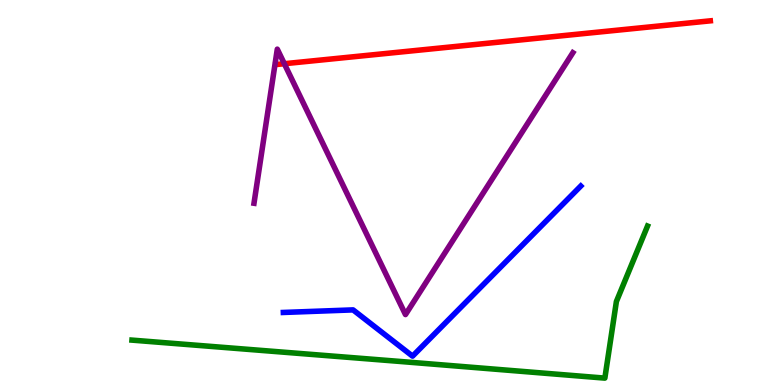[{'lines': ['blue', 'red'], 'intersections': []}, {'lines': ['green', 'red'], 'intersections': []}, {'lines': ['purple', 'red'], 'intersections': [{'x': 3.67, 'y': 8.34}]}, {'lines': ['blue', 'green'], 'intersections': []}, {'lines': ['blue', 'purple'], 'intersections': []}, {'lines': ['green', 'purple'], 'intersections': []}]